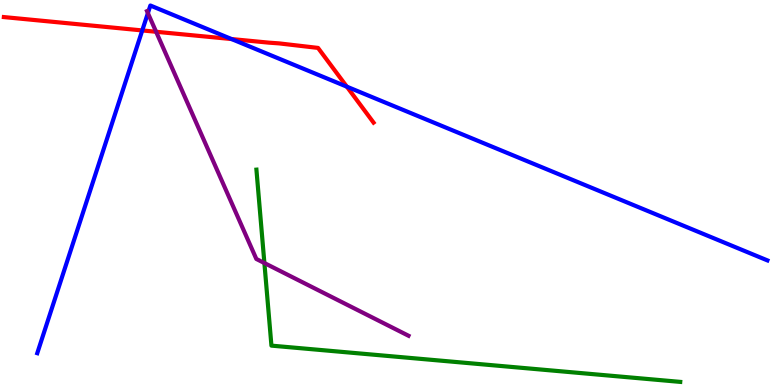[{'lines': ['blue', 'red'], 'intersections': [{'x': 1.84, 'y': 9.21}, {'x': 2.99, 'y': 8.99}, {'x': 4.48, 'y': 7.75}]}, {'lines': ['green', 'red'], 'intersections': []}, {'lines': ['purple', 'red'], 'intersections': [{'x': 2.01, 'y': 9.17}]}, {'lines': ['blue', 'green'], 'intersections': []}, {'lines': ['blue', 'purple'], 'intersections': [{'x': 1.91, 'y': 9.66}]}, {'lines': ['green', 'purple'], 'intersections': [{'x': 3.41, 'y': 3.17}]}]